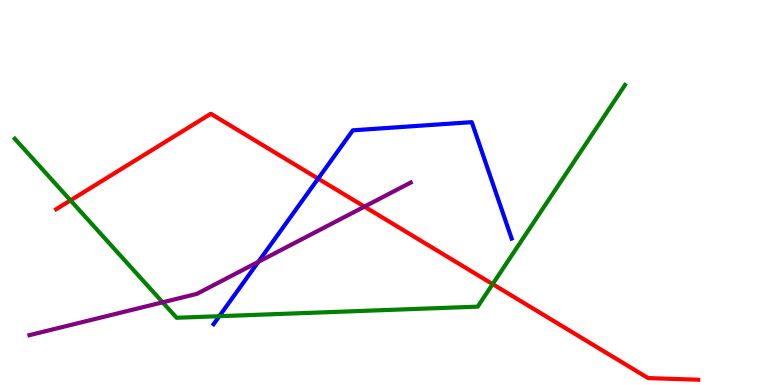[{'lines': ['blue', 'red'], 'intersections': [{'x': 4.1, 'y': 5.36}]}, {'lines': ['green', 'red'], 'intersections': [{'x': 0.91, 'y': 4.8}, {'x': 6.36, 'y': 2.62}]}, {'lines': ['purple', 'red'], 'intersections': [{'x': 4.7, 'y': 4.63}]}, {'lines': ['blue', 'green'], 'intersections': [{'x': 2.83, 'y': 1.79}]}, {'lines': ['blue', 'purple'], 'intersections': [{'x': 3.33, 'y': 3.2}]}, {'lines': ['green', 'purple'], 'intersections': [{'x': 2.1, 'y': 2.15}]}]